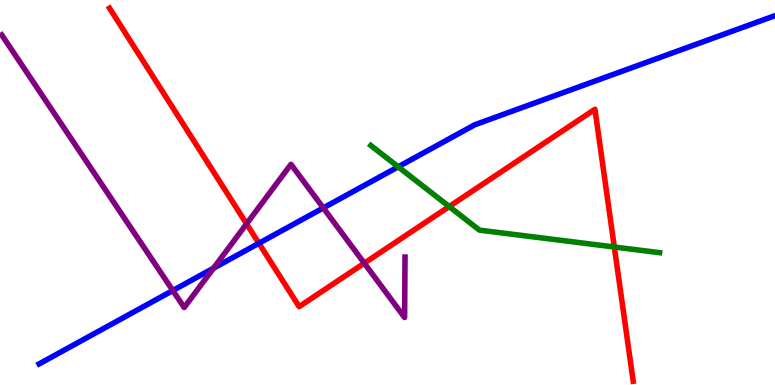[{'lines': ['blue', 'red'], 'intersections': [{'x': 3.34, 'y': 3.68}]}, {'lines': ['green', 'red'], 'intersections': [{'x': 5.8, 'y': 4.64}, {'x': 7.93, 'y': 3.58}]}, {'lines': ['purple', 'red'], 'intersections': [{'x': 3.18, 'y': 4.19}, {'x': 4.7, 'y': 3.16}]}, {'lines': ['blue', 'green'], 'intersections': [{'x': 5.14, 'y': 5.67}]}, {'lines': ['blue', 'purple'], 'intersections': [{'x': 2.23, 'y': 2.45}, {'x': 2.75, 'y': 3.03}, {'x': 4.17, 'y': 4.6}]}, {'lines': ['green', 'purple'], 'intersections': []}]